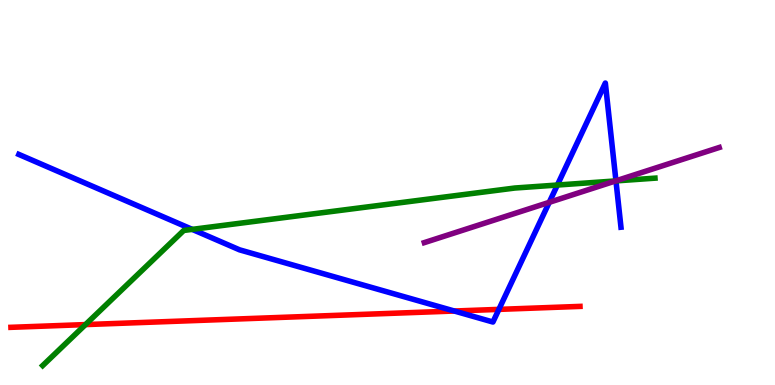[{'lines': ['blue', 'red'], 'intersections': [{'x': 5.86, 'y': 1.92}, {'x': 6.44, 'y': 1.96}]}, {'lines': ['green', 'red'], 'intersections': [{'x': 1.1, 'y': 1.57}]}, {'lines': ['purple', 'red'], 'intersections': []}, {'lines': ['blue', 'green'], 'intersections': [{'x': 2.48, 'y': 4.04}, {'x': 7.19, 'y': 5.19}, {'x': 7.95, 'y': 5.3}]}, {'lines': ['blue', 'purple'], 'intersections': [{'x': 7.09, 'y': 4.74}, {'x': 7.95, 'y': 5.3}]}, {'lines': ['green', 'purple'], 'intersections': [{'x': 7.94, 'y': 5.3}]}]